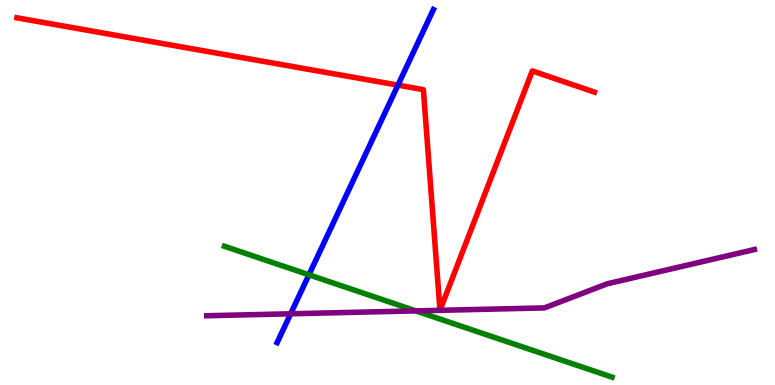[{'lines': ['blue', 'red'], 'intersections': [{'x': 5.13, 'y': 7.79}]}, {'lines': ['green', 'red'], 'intersections': []}, {'lines': ['purple', 'red'], 'intersections': []}, {'lines': ['blue', 'green'], 'intersections': [{'x': 3.99, 'y': 2.86}]}, {'lines': ['blue', 'purple'], 'intersections': [{'x': 3.75, 'y': 1.85}]}, {'lines': ['green', 'purple'], 'intersections': [{'x': 5.37, 'y': 1.93}]}]